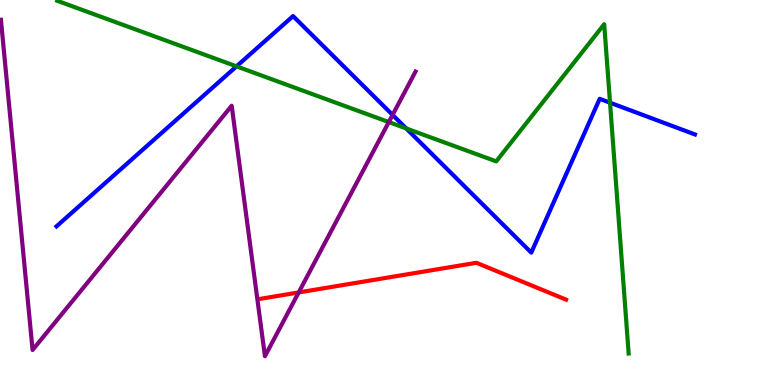[{'lines': ['blue', 'red'], 'intersections': []}, {'lines': ['green', 'red'], 'intersections': []}, {'lines': ['purple', 'red'], 'intersections': [{'x': 3.85, 'y': 2.4}]}, {'lines': ['blue', 'green'], 'intersections': [{'x': 3.05, 'y': 8.28}, {'x': 5.24, 'y': 6.66}, {'x': 7.87, 'y': 7.33}]}, {'lines': ['blue', 'purple'], 'intersections': [{'x': 5.07, 'y': 7.02}]}, {'lines': ['green', 'purple'], 'intersections': [{'x': 5.02, 'y': 6.83}]}]